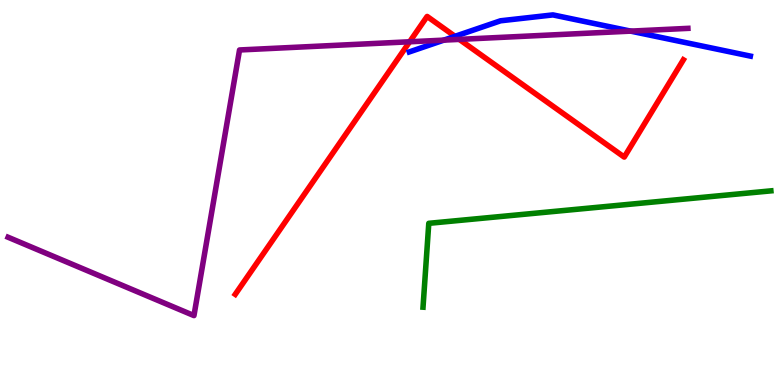[{'lines': ['blue', 'red'], 'intersections': [{'x': 5.87, 'y': 9.06}]}, {'lines': ['green', 'red'], 'intersections': []}, {'lines': ['purple', 'red'], 'intersections': [{'x': 5.29, 'y': 8.91}, {'x': 5.93, 'y': 8.98}]}, {'lines': ['blue', 'green'], 'intersections': []}, {'lines': ['blue', 'purple'], 'intersections': [{'x': 5.73, 'y': 8.96}, {'x': 8.14, 'y': 9.19}]}, {'lines': ['green', 'purple'], 'intersections': []}]